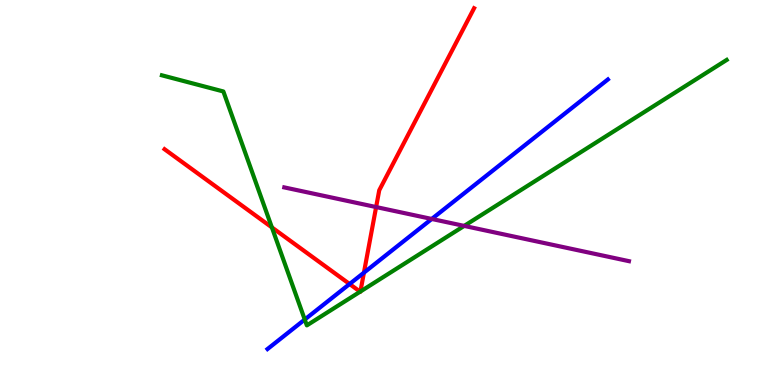[{'lines': ['blue', 'red'], 'intersections': [{'x': 4.51, 'y': 2.62}, {'x': 4.7, 'y': 2.92}]}, {'lines': ['green', 'red'], 'intersections': [{'x': 3.51, 'y': 4.09}, {'x': 4.65, 'y': 2.42}, {'x': 4.65, 'y': 2.43}]}, {'lines': ['purple', 'red'], 'intersections': [{'x': 4.85, 'y': 4.62}]}, {'lines': ['blue', 'green'], 'intersections': [{'x': 3.93, 'y': 1.7}]}, {'lines': ['blue', 'purple'], 'intersections': [{'x': 5.57, 'y': 4.31}]}, {'lines': ['green', 'purple'], 'intersections': [{'x': 5.99, 'y': 4.13}]}]